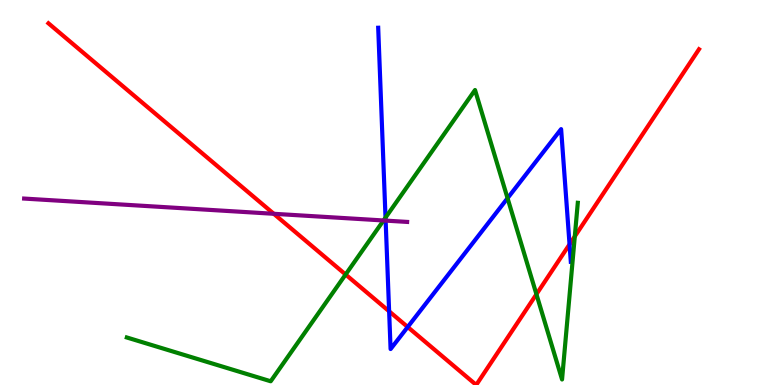[{'lines': ['blue', 'red'], 'intersections': [{'x': 5.02, 'y': 1.91}, {'x': 5.26, 'y': 1.51}, {'x': 7.35, 'y': 3.65}]}, {'lines': ['green', 'red'], 'intersections': [{'x': 4.46, 'y': 2.87}, {'x': 6.92, 'y': 2.36}, {'x': 7.42, 'y': 3.86}]}, {'lines': ['purple', 'red'], 'intersections': [{'x': 3.53, 'y': 4.45}]}, {'lines': ['blue', 'green'], 'intersections': [{'x': 4.97, 'y': 4.35}, {'x': 6.55, 'y': 4.85}]}, {'lines': ['blue', 'purple'], 'intersections': [{'x': 4.98, 'y': 4.27}]}, {'lines': ['green', 'purple'], 'intersections': [{'x': 4.95, 'y': 4.27}]}]